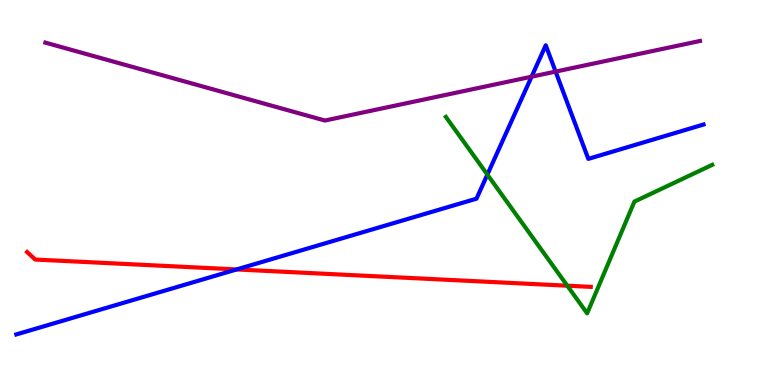[{'lines': ['blue', 'red'], 'intersections': [{'x': 3.05, 'y': 3.0}]}, {'lines': ['green', 'red'], 'intersections': [{'x': 7.32, 'y': 2.58}]}, {'lines': ['purple', 'red'], 'intersections': []}, {'lines': ['blue', 'green'], 'intersections': [{'x': 6.29, 'y': 5.47}]}, {'lines': ['blue', 'purple'], 'intersections': [{'x': 6.86, 'y': 8.01}, {'x': 7.17, 'y': 8.14}]}, {'lines': ['green', 'purple'], 'intersections': []}]